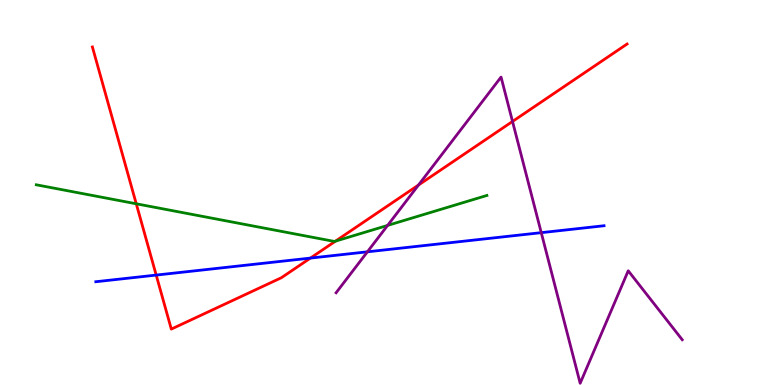[{'lines': ['blue', 'red'], 'intersections': [{'x': 2.02, 'y': 2.86}, {'x': 4.01, 'y': 3.3}]}, {'lines': ['green', 'red'], 'intersections': [{'x': 1.76, 'y': 4.71}, {'x': 4.33, 'y': 3.74}]}, {'lines': ['purple', 'red'], 'intersections': [{'x': 5.4, 'y': 5.19}, {'x': 6.61, 'y': 6.85}]}, {'lines': ['blue', 'green'], 'intersections': []}, {'lines': ['blue', 'purple'], 'intersections': [{'x': 4.74, 'y': 3.46}, {'x': 6.98, 'y': 3.96}]}, {'lines': ['green', 'purple'], 'intersections': [{'x': 5.0, 'y': 4.15}]}]